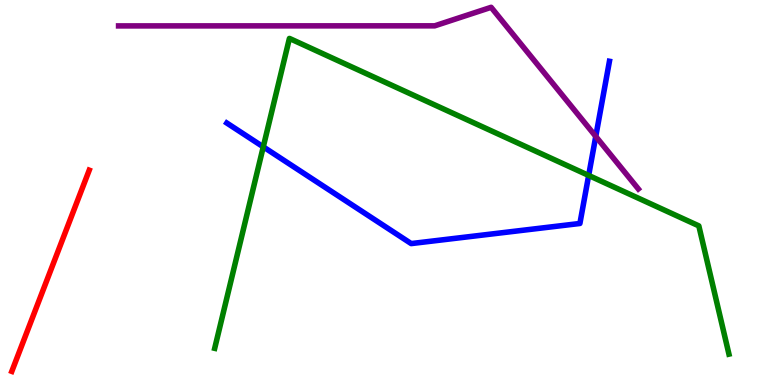[{'lines': ['blue', 'red'], 'intersections': []}, {'lines': ['green', 'red'], 'intersections': []}, {'lines': ['purple', 'red'], 'intersections': []}, {'lines': ['blue', 'green'], 'intersections': [{'x': 3.4, 'y': 6.19}, {'x': 7.6, 'y': 5.44}]}, {'lines': ['blue', 'purple'], 'intersections': [{'x': 7.69, 'y': 6.46}]}, {'lines': ['green', 'purple'], 'intersections': []}]